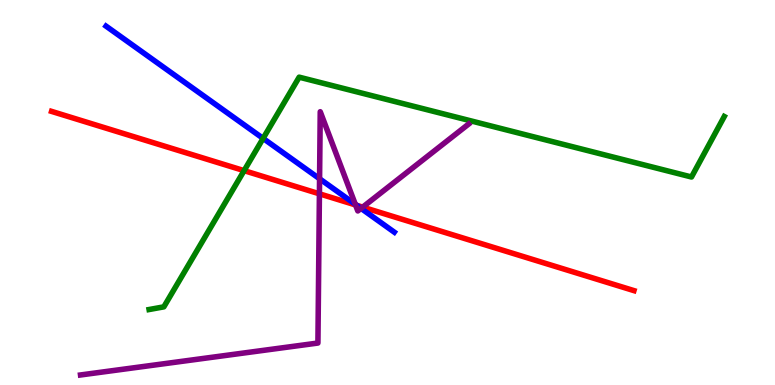[{'lines': ['blue', 'red'], 'intersections': [{'x': 4.6, 'y': 4.67}]}, {'lines': ['green', 'red'], 'intersections': [{'x': 3.15, 'y': 5.57}]}, {'lines': ['purple', 'red'], 'intersections': [{'x': 4.12, 'y': 4.97}, {'x': 4.59, 'y': 4.68}, {'x': 4.68, 'y': 4.62}]}, {'lines': ['blue', 'green'], 'intersections': [{'x': 3.39, 'y': 6.41}]}, {'lines': ['blue', 'purple'], 'intersections': [{'x': 4.12, 'y': 5.36}, {'x': 4.58, 'y': 4.69}, {'x': 4.66, 'y': 4.59}]}, {'lines': ['green', 'purple'], 'intersections': []}]